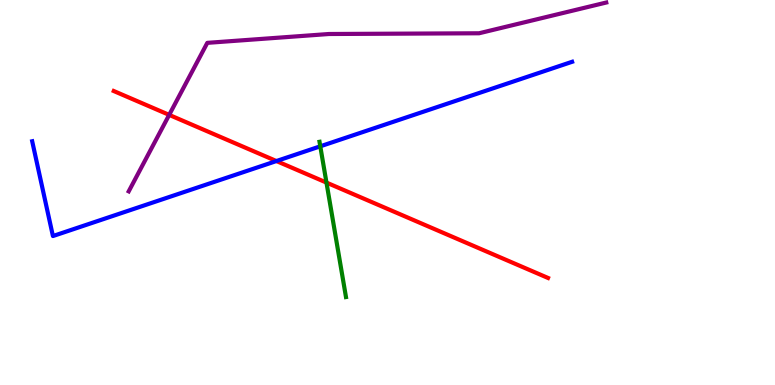[{'lines': ['blue', 'red'], 'intersections': [{'x': 3.57, 'y': 5.82}]}, {'lines': ['green', 'red'], 'intersections': [{'x': 4.21, 'y': 5.26}]}, {'lines': ['purple', 'red'], 'intersections': [{'x': 2.18, 'y': 7.02}]}, {'lines': ['blue', 'green'], 'intersections': [{'x': 4.13, 'y': 6.2}]}, {'lines': ['blue', 'purple'], 'intersections': []}, {'lines': ['green', 'purple'], 'intersections': []}]